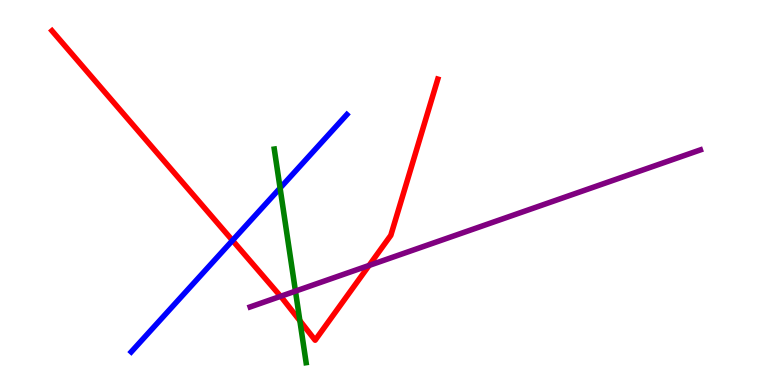[{'lines': ['blue', 'red'], 'intersections': [{'x': 3.0, 'y': 3.75}]}, {'lines': ['green', 'red'], 'intersections': [{'x': 3.87, 'y': 1.67}]}, {'lines': ['purple', 'red'], 'intersections': [{'x': 3.62, 'y': 2.3}, {'x': 4.76, 'y': 3.11}]}, {'lines': ['blue', 'green'], 'intersections': [{'x': 3.61, 'y': 5.12}]}, {'lines': ['blue', 'purple'], 'intersections': []}, {'lines': ['green', 'purple'], 'intersections': [{'x': 3.81, 'y': 2.44}]}]